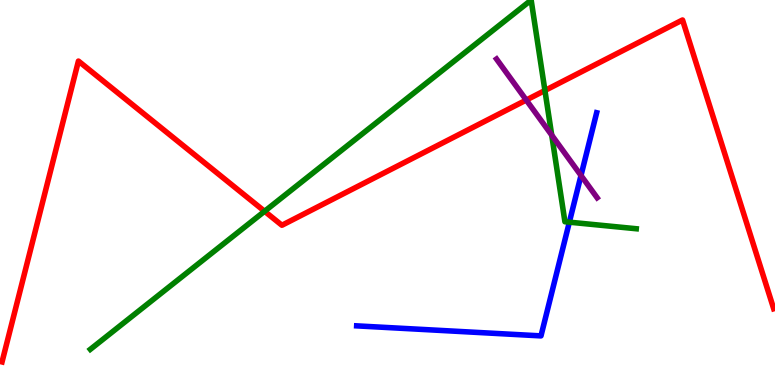[{'lines': ['blue', 'red'], 'intersections': []}, {'lines': ['green', 'red'], 'intersections': [{'x': 3.41, 'y': 4.51}, {'x': 7.03, 'y': 7.65}]}, {'lines': ['purple', 'red'], 'intersections': [{'x': 6.79, 'y': 7.4}]}, {'lines': ['blue', 'green'], 'intersections': [{'x': 7.35, 'y': 4.23}]}, {'lines': ['blue', 'purple'], 'intersections': [{'x': 7.5, 'y': 5.44}]}, {'lines': ['green', 'purple'], 'intersections': [{'x': 7.12, 'y': 6.49}]}]